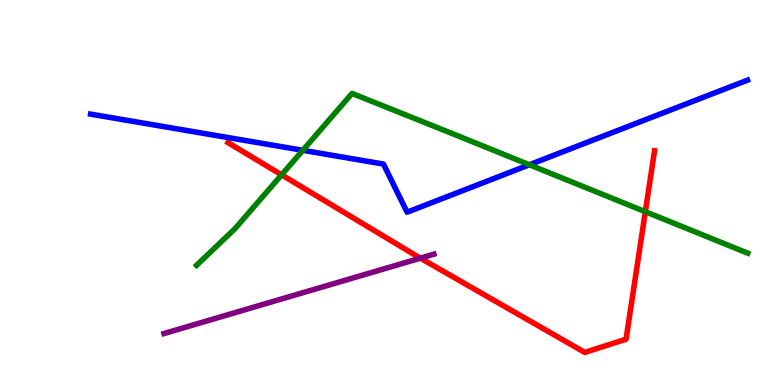[{'lines': ['blue', 'red'], 'intersections': []}, {'lines': ['green', 'red'], 'intersections': [{'x': 3.63, 'y': 5.46}, {'x': 8.33, 'y': 4.5}]}, {'lines': ['purple', 'red'], 'intersections': [{'x': 5.42, 'y': 3.29}]}, {'lines': ['blue', 'green'], 'intersections': [{'x': 3.91, 'y': 6.1}, {'x': 6.83, 'y': 5.72}]}, {'lines': ['blue', 'purple'], 'intersections': []}, {'lines': ['green', 'purple'], 'intersections': []}]